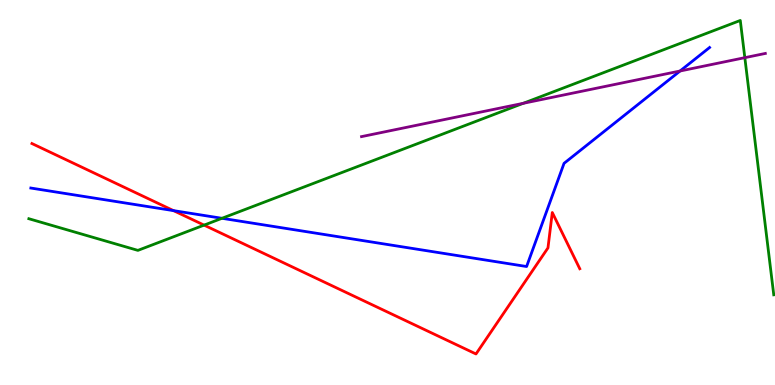[{'lines': ['blue', 'red'], 'intersections': [{'x': 2.24, 'y': 4.53}]}, {'lines': ['green', 'red'], 'intersections': [{'x': 2.63, 'y': 4.15}]}, {'lines': ['purple', 'red'], 'intersections': []}, {'lines': ['blue', 'green'], 'intersections': [{'x': 2.86, 'y': 4.33}]}, {'lines': ['blue', 'purple'], 'intersections': [{'x': 8.77, 'y': 8.16}]}, {'lines': ['green', 'purple'], 'intersections': [{'x': 6.75, 'y': 7.32}, {'x': 9.61, 'y': 8.5}]}]